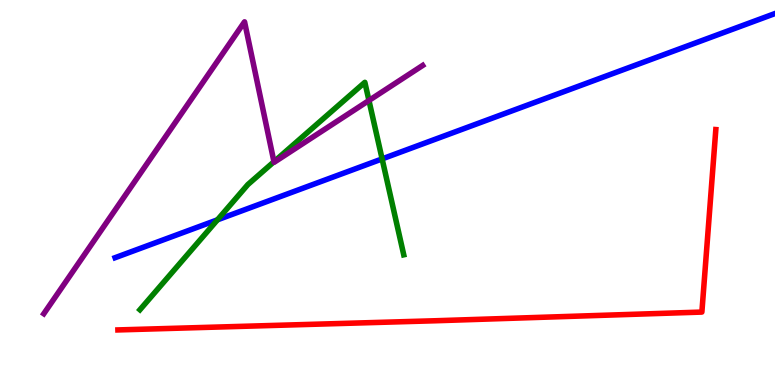[{'lines': ['blue', 'red'], 'intersections': []}, {'lines': ['green', 'red'], 'intersections': []}, {'lines': ['purple', 'red'], 'intersections': []}, {'lines': ['blue', 'green'], 'intersections': [{'x': 2.81, 'y': 4.29}, {'x': 4.93, 'y': 5.87}]}, {'lines': ['blue', 'purple'], 'intersections': []}, {'lines': ['green', 'purple'], 'intersections': [{'x': 3.54, 'y': 5.8}, {'x': 4.76, 'y': 7.39}]}]